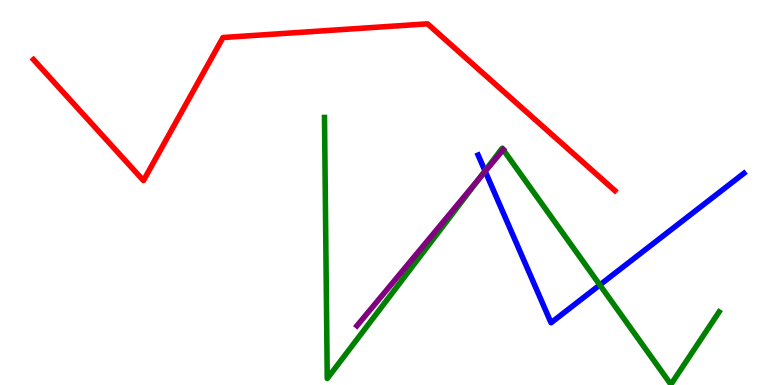[{'lines': ['blue', 'red'], 'intersections': []}, {'lines': ['green', 'red'], 'intersections': []}, {'lines': ['purple', 'red'], 'intersections': []}, {'lines': ['blue', 'green'], 'intersections': [{'x': 6.26, 'y': 5.56}, {'x': 7.74, 'y': 2.6}]}, {'lines': ['blue', 'purple'], 'intersections': [{'x': 6.26, 'y': 5.55}]}, {'lines': ['green', 'purple'], 'intersections': [{'x': 6.18, 'y': 5.34}, {'x': 6.49, 'y': 6.11}]}]